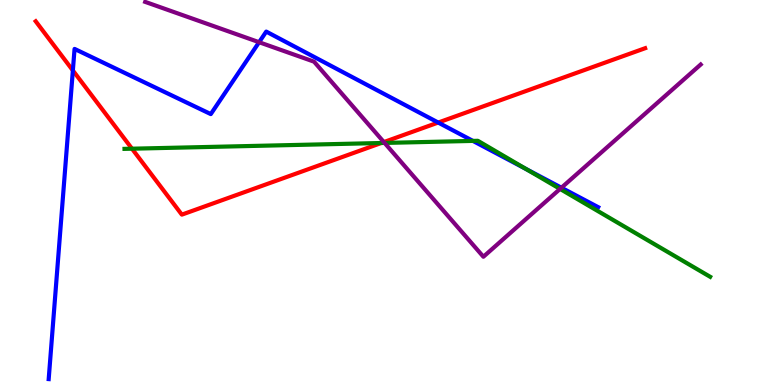[{'lines': ['blue', 'red'], 'intersections': [{'x': 0.94, 'y': 8.17}, {'x': 5.65, 'y': 6.82}]}, {'lines': ['green', 'red'], 'intersections': [{'x': 1.7, 'y': 6.14}, {'x': 4.92, 'y': 6.29}]}, {'lines': ['purple', 'red'], 'intersections': [{'x': 4.95, 'y': 6.31}]}, {'lines': ['blue', 'green'], 'intersections': [{'x': 6.1, 'y': 6.34}, {'x': 6.79, 'y': 5.61}]}, {'lines': ['blue', 'purple'], 'intersections': [{'x': 3.34, 'y': 8.9}, {'x': 7.24, 'y': 5.12}]}, {'lines': ['green', 'purple'], 'intersections': [{'x': 4.96, 'y': 6.29}, {'x': 7.23, 'y': 5.09}]}]